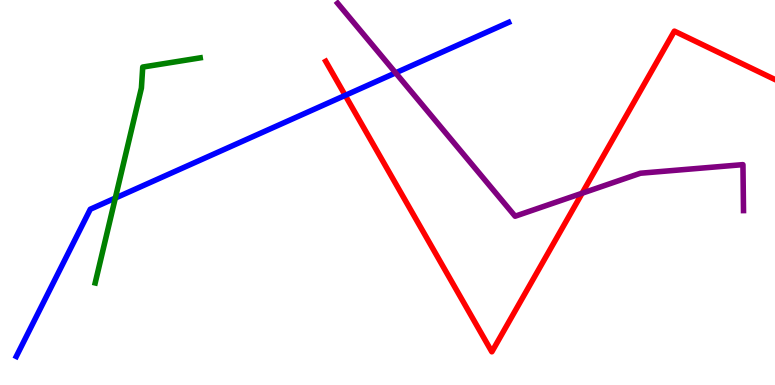[{'lines': ['blue', 'red'], 'intersections': [{'x': 4.45, 'y': 7.52}]}, {'lines': ['green', 'red'], 'intersections': []}, {'lines': ['purple', 'red'], 'intersections': [{'x': 7.51, 'y': 4.98}]}, {'lines': ['blue', 'green'], 'intersections': [{'x': 1.49, 'y': 4.86}]}, {'lines': ['blue', 'purple'], 'intersections': [{'x': 5.1, 'y': 8.11}]}, {'lines': ['green', 'purple'], 'intersections': []}]